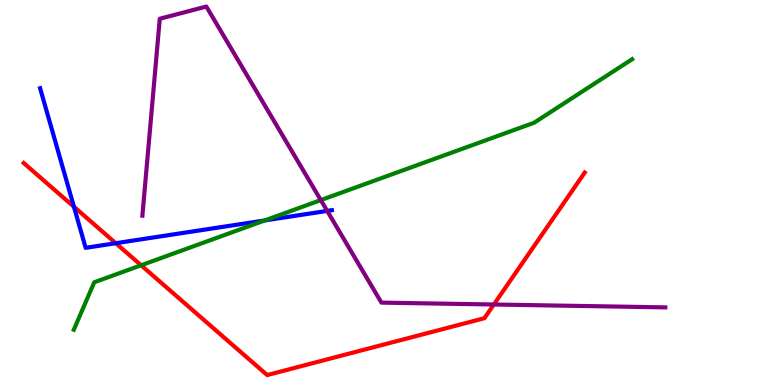[{'lines': ['blue', 'red'], 'intersections': [{'x': 0.954, 'y': 4.63}, {'x': 1.49, 'y': 3.68}]}, {'lines': ['green', 'red'], 'intersections': [{'x': 1.82, 'y': 3.11}]}, {'lines': ['purple', 'red'], 'intersections': [{'x': 6.37, 'y': 2.09}]}, {'lines': ['blue', 'green'], 'intersections': [{'x': 3.42, 'y': 4.27}]}, {'lines': ['blue', 'purple'], 'intersections': [{'x': 4.22, 'y': 4.52}]}, {'lines': ['green', 'purple'], 'intersections': [{'x': 4.14, 'y': 4.8}]}]